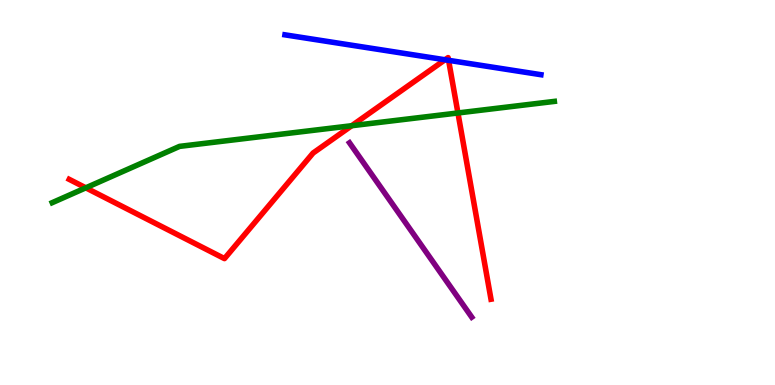[{'lines': ['blue', 'red'], 'intersections': [{'x': 5.74, 'y': 8.45}, {'x': 5.79, 'y': 8.43}]}, {'lines': ['green', 'red'], 'intersections': [{'x': 1.11, 'y': 5.12}, {'x': 4.54, 'y': 6.73}, {'x': 5.91, 'y': 7.07}]}, {'lines': ['purple', 'red'], 'intersections': []}, {'lines': ['blue', 'green'], 'intersections': []}, {'lines': ['blue', 'purple'], 'intersections': []}, {'lines': ['green', 'purple'], 'intersections': []}]